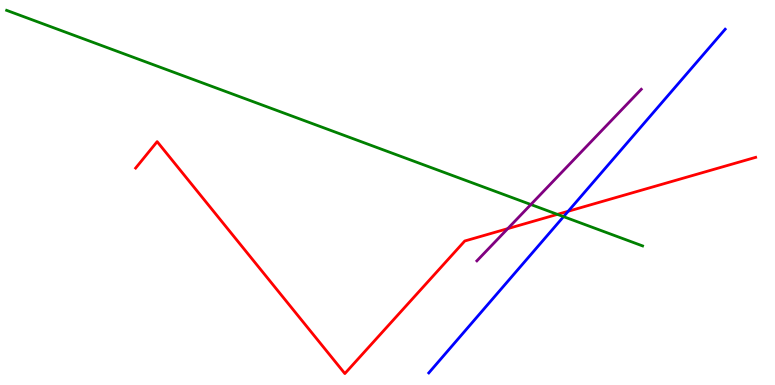[{'lines': ['blue', 'red'], 'intersections': [{'x': 7.33, 'y': 4.51}]}, {'lines': ['green', 'red'], 'intersections': [{'x': 7.19, 'y': 4.43}]}, {'lines': ['purple', 'red'], 'intersections': [{'x': 6.55, 'y': 4.06}]}, {'lines': ['blue', 'green'], 'intersections': [{'x': 7.27, 'y': 4.37}]}, {'lines': ['blue', 'purple'], 'intersections': []}, {'lines': ['green', 'purple'], 'intersections': [{'x': 6.85, 'y': 4.69}]}]